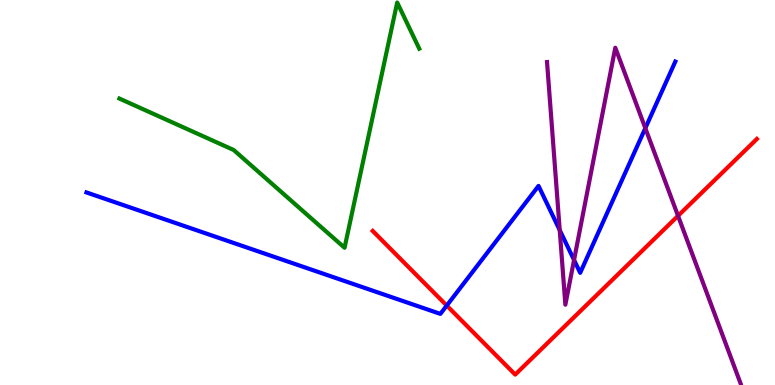[{'lines': ['blue', 'red'], 'intersections': [{'x': 5.76, 'y': 2.06}]}, {'lines': ['green', 'red'], 'intersections': []}, {'lines': ['purple', 'red'], 'intersections': [{'x': 8.75, 'y': 4.39}]}, {'lines': ['blue', 'green'], 'intersections': []}, {'lines': ['blue', 'purple'], 'intersections': [{'x': 7.22, 'y': 4.02}, {'x': 7.41, 'y': 3.25}, {'x': 8.33, 'y': 6.67}]}, {'lines': ['green', 'purple'], 'intersections': []}]